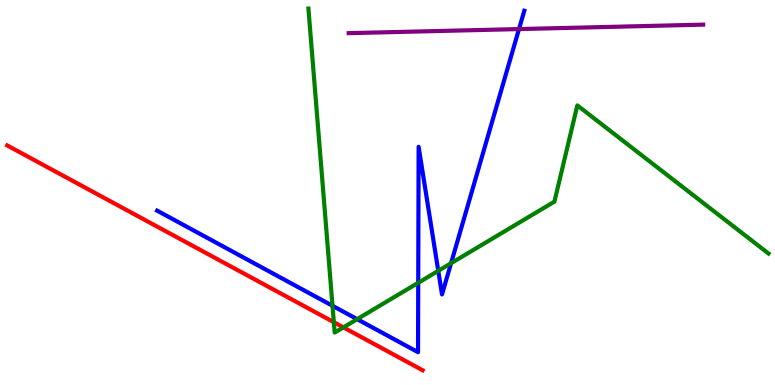[{'lines': ['blue', 'red'], 'intersections': []}, {'lines': ['green', 'red'], 'intersections': [{'x': 4.31, 'y': 1.63}, {'x': 4.43, 'y': 1.5}]}, {'lines': ['purple', 'red'], 'intersections': []}, {'lines': ['blue', 'green'], 'intersections': [{'x': 4.29, 'y': 2.06}, {'x': 4.61, 'y': 1.71}, {'x': 5.4, 'y': 2.65}, {'x': 5.66, 'y': 2.96}, {'x': 5.82, 'y': 3.16}]}, {'lines': ['blue', 'purple'], 'intersections': [{'x': 6.7, 'y': 9.24}]}, {'lines': ['green', 'purple'], 'intersections': []}]